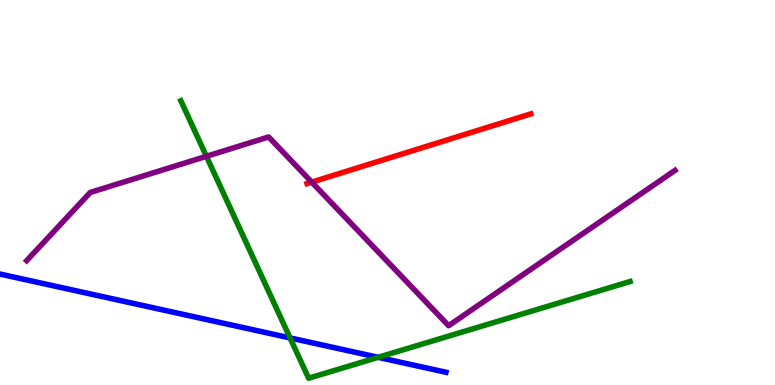[{'lines': ['blue', 'red'], 'intersections': []}, {'lines': ['green', 'red'], 'intersections': []}, {'lines': ['purple', 'red'], 'intersections': [{'x': 4.02, 'y': 5.27}]}, {'lines': ['blue', 'green'], 'intersections': [{'x': 3.74, 'y': 1.22}, {'x': 4.88, 'y': 0.719}]}, {'lines': ['blue', 'purple'], 'intersections': []}, {'lines': ['green', 'purple'], 'intersections': [{'x': 2.66, 'y': 5.94}]}]